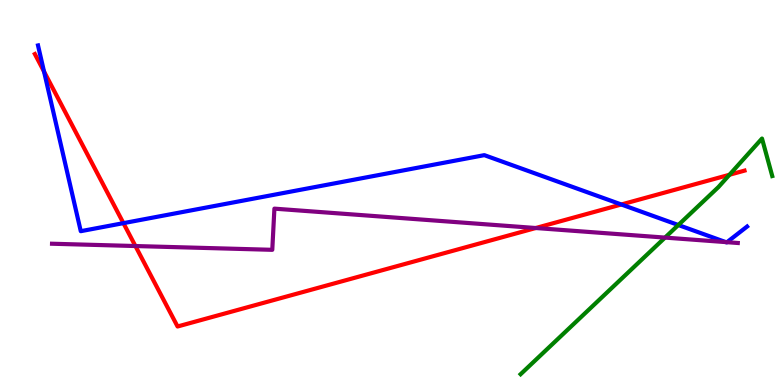[{'lines': ['blue', 'red'], 'intersections': [{'x': 0.568, 'y': 8.14}, {'x': 1.59, 'y': 4.2}, {'x': 8.02, 'y': 4.69}]}, {'lines': ['green', 'red'], 'intersections': [{'x': 9.41, 'y': 5.46}]}, {'lines': ['purple', 'red'], 'intersections': [{'x': 1.75, 'y': 3.61}, {'x': 6.91, 'y': 4.08}]}, {'lines': ['blue', 'green'], 'intersections': [{'x': 8.75, 'y': 4.16}]}, {'lines': ['blue', 'purple'], 'intersections': [{'x': 9.36, 'y': 3.71}, {'x': 9.38, 'y': 3.71}]}, {'lines': ['green', 'purple'], 'intersections': [{'x': 8.58, 'y': 3.83}]}]